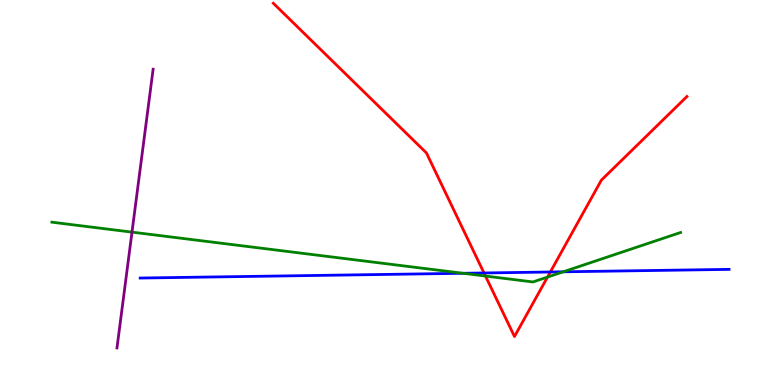[{'lines': ['blue', 'red'], 'intersections': [{'x': 6.25, 'y': 2.91}, {'x': 7.1, 'y': 2.94}]}, {'lines': ['green', 'red'], 'intersections': [{'x': 6.26, 'y': 2.83}, {'x': 7.06, 'y': 2.8}]}, {'lines': ['purple', 'red'], 'intersections': []}, {'lines': ['blue', 'green'], 'intersections': [{'x': 5.98, 'y': 2.9}, {'x': 7.27, 'y': 2.94}]}, {'lines': ['blue', 'purple'], 'intersections': []}, {'lines': ['green', 'purple'], 'intersections': [{'x': 1.7, 'y': 3.97}]}]